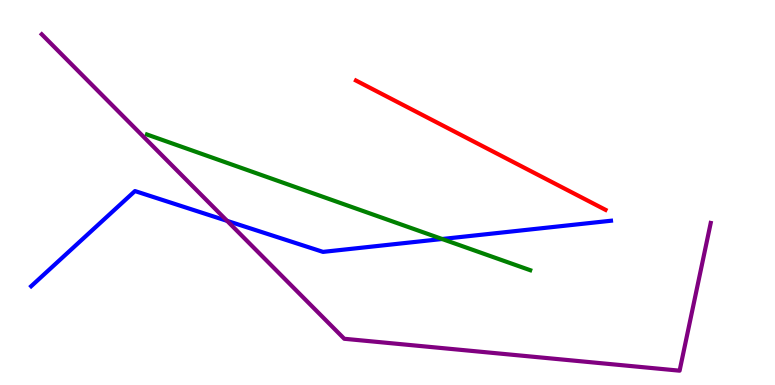[{'lines': ['blue', 'red'], 'intersections': []}, {'lines': ['green', 'red'], 'intersections': []}, {'lines': ['purple', 'red'], 'intersections': []}, {'lines': ['blue', 'green'], 'intersections': [{'x': 5.7, 'y': 3.79}]}, {'lines': ['blue', 'purple'], 'intersections': [{'x': 2.93, 'y': 4.26}]}, {'lines': ['green', 'purple'], 'intersections': []}]